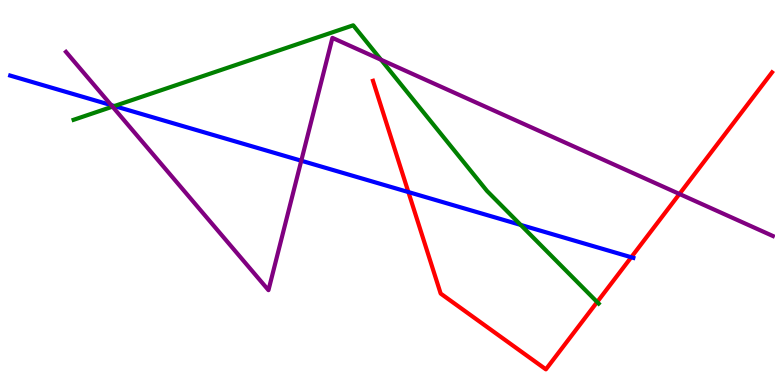[{'lines': ['blue', 'red'], 'intersections': [{'x': 5.27, 'y': 5.01}, {'x': 8.15, 'y': 3.32}]}, {'lines': ['green', 'red'], 'intersections': [{'x': 7.71, 'y': 2.16}]}, {'lines': ['purple', 'red'], 'intersections': [{'x': 8.77, 'y': 4.96}]}, {'lines': ['blue', 'green'], 'intersections': [{'x': 1.48, 'y': 7.25}, {'x': 6.72, 'y': 4.16}]}, {'lines': ['blue', 'purple'], 'intersections': [{'x': 1.44, 'y': 7.27}, {'x': 3.89, 'y': 5.83}]}, {'lines': ['green', 'purple'], 'intersections': [{'x': 1.45, 'y': 7.23}, {'x': 4.92, 'y': 8.45}]}]